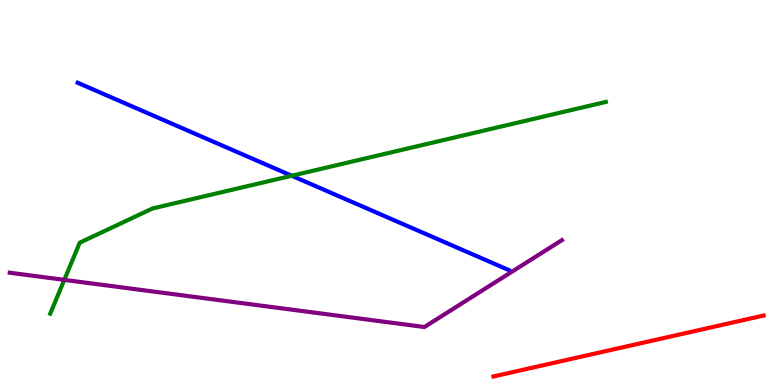[{'lines': ['blue', 'red'], 'intersections': []}, {'lines': ['green', 'red'], 'intersections': []}, {'lines': ['purple', 'red'], 'intersections': []}, {'lines': ['blue', 'green'], 'intersections': [{'x': 3.76, 'y': 5.44}]}, {'lines': ['blue', 'purple'], 'intersections': []}, {'lines': ['green', 'purple'], 'intersections': [{'x': 0.83, 'y': 2.73}]}]